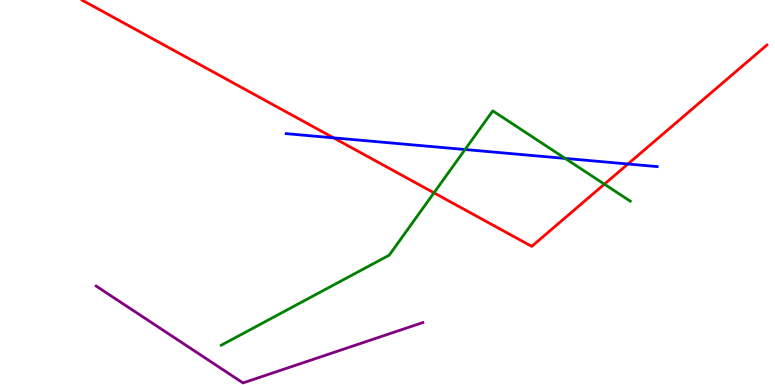[{'lines': ['blue', 'red'], 'intersections': [{'x': 4.3, 'y': 6.42}, {'x': 8.1, 'y': 5.74}]}, {'lines': ['green', 'red'], 'intersections': [{'x': 5.6, 'y': 4.99}, {'x': 7.8, 'y': 5.22}]}, {'lines': ['purple', 'red'], 'intersections': []}, {'lines': ['blue', 'green'], 'intersections': [{'x': 6.0, 'y': 6.12}, {'x': 7.29, 'y': 5.89}]}, {'lines': ['blue', 'purple'], 'intersections': []}, {'lines': ['green', 'purple'], 'intersections': []}]